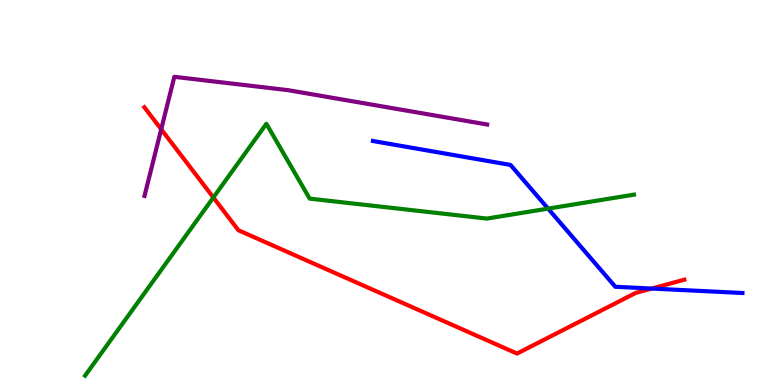[{'lines': ['blue', 'red'], 'intersections': [{'x': 8.41, 'y': 2.51}]}, {'lines': ['green', 'red'], 'intersections': [{'x': 2.75, 'y': 4.87}]}, {'lines': ['purple', 'red'], 'intersections': [{'x': 2.08, 'y': 6.64}]}, {'lines': ['blue', 'green'], 'intersections': [{'x': 7.07, 'y': 4.58}]}, {'lines': ['blue', 'purple'], 'intersections': []}, {'lines': ['green', 'purple'], 'intersections': []}]